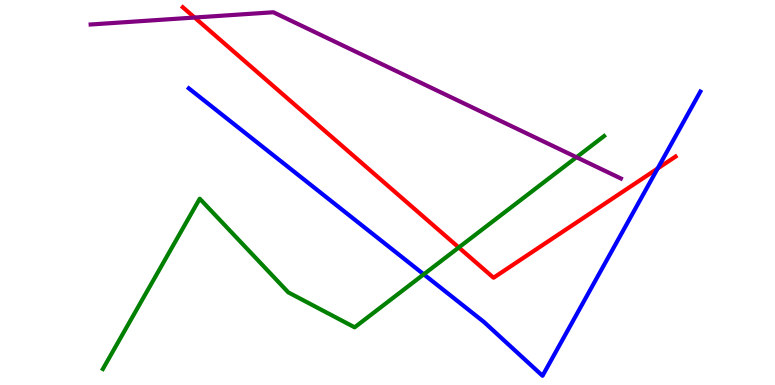[{'lines': ['blue', 'red'], 'intersections': [{'x': 8.49, 'y': 5.62}]}, {'lines': ['green', 'red'], 'intersections': [{'x': 5.92, 'y': 3.57}]}, {'lines': ['purple', 'red'], 'intersections': [{'x': 2.51, 'y': 9.54}]}, {'lines': ['blue', 'green'], 'intersections': [{'x': 5.47, 'y': 2.87}]}, {'lines': ['blue', 'purple'], 'intersections': []}, {'lines': ['green', 'purple'], 'intersections': [{'x': 7.44, 'y': 5.92}]}]